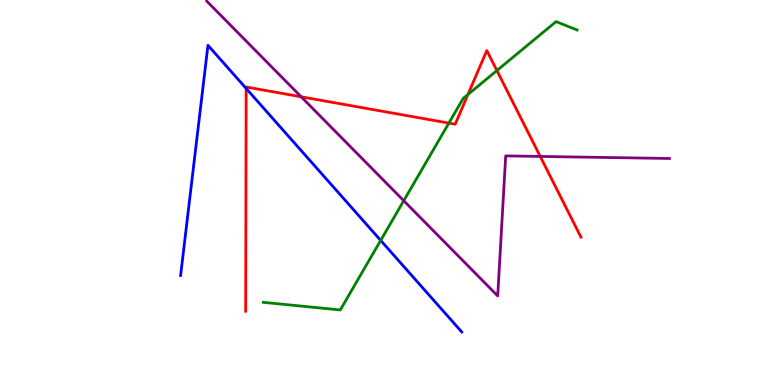[{'lines': ['blue', 'red'], 'intersections': [{'x': 3.18, 'y': 7.7}]}, {'lines': ['green', 'red'], 'intersections': [{'x': 5.79, 'y': 6.8}, {'x': 6.04, 'y': 7.55}, {'x': 6.41, 'y': 8.17}]}, {'lines': ['purple', 'red'], 'intersections': [{'x': 3.89, 'y': 7.49}, {'x': 6.97, 'y': 5.94}]}, {'lines': ['blue', 'green'], 'intersections': [{'x': 4.91, 'y': 3.76}]}, {'lines': ['blue', 'purple'], 'intersections': []}, {'lines': ['green', 'purple'], 'intersections': [{'x': 5.21, 'y': 4.79}]}]